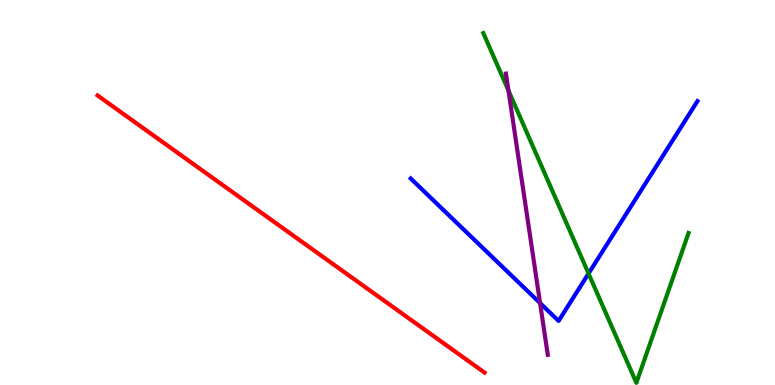[{'lines': ['blue', 'red'], 'intersections': []}, {'lines': ['green', 'red'], 'intersections': []}, {'lines': ['purple', 'red'], 'intersections': []}, {'lines': ['blue', 'green'], 'intersections': [{'x': 7.59, 'y': 2.9}]}, {'lines': ['blue', 'purple'], 'intersections': [{'x': 6.97, 'y': 2.13}]}, {'lines': ['green', 'purple'], 'intersections': [{'x': 6.56, 'y': 7.65}]}]